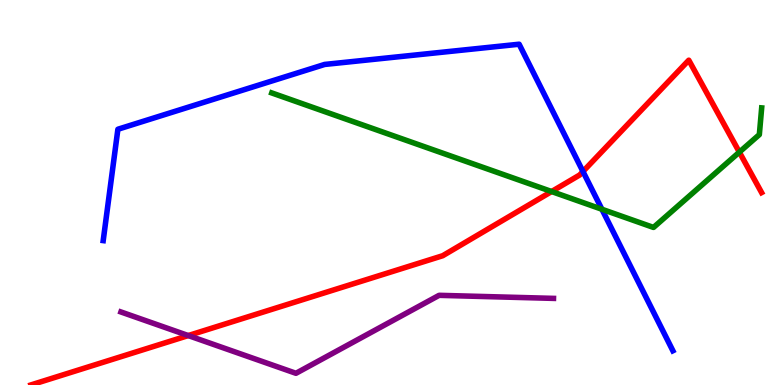[{'lines': ['blue', 'red'], 'intersections': [{'x': 7.52, 'y': 5.55}]}, {'lines': ['green', 'red'], 'intersections': [{'x': 7.12, 'y': 5.03}, {'x': 9.54, 'y': 6.05}]}, {'lines': ['purple', 'red'], 'intersections': [{'x': 2.43, 'y': 1.28}]}, {'lines': ['blue', 'green'], 'intersections': [{'x': 7.77, 'y': 4.56}]}, {'lines': ['blue', 'purple'], 'intersections': []}, {'lines': ['green', 'purple'], 'intersections': []}]